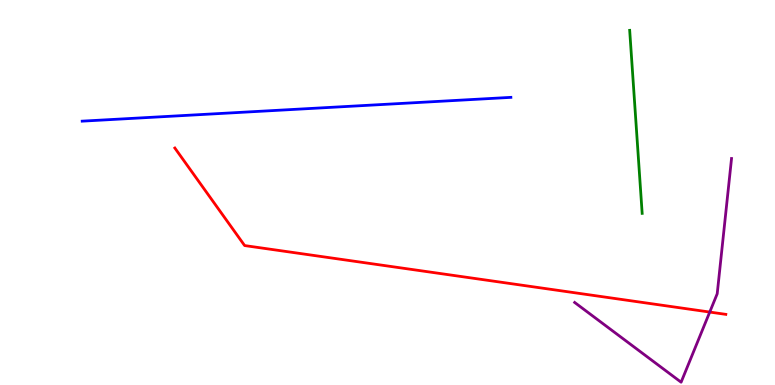[{'lines': ['blue', 'red'], 'intersections': []}, {'lines': ['green', 'red'], 'intersections': []}, {'lines': ['purple', 'red'], 'intersections': [{'x': 9.16, 'y': 1.89}]}, {'lines': ['blue', 'green'], 'intersections': []}, {'lines': ['blue', 'purple'], 'intersections': []}, {'lines': ['green', 'purple'], 'intersections': []}]